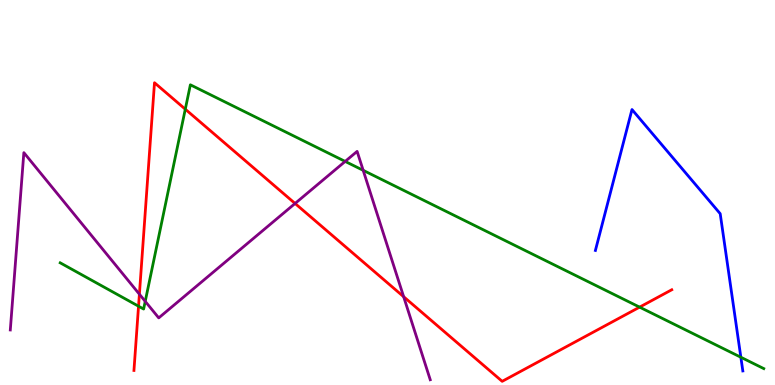[{'lines': ['blue', 'red'], 'intersections': []}, {'lines': ['green', 'red'], 'intersections': [{'x': 1.79, 'y': 2.05}, {'x': 2.39, 'y': 7.16}, {'x': 8.25, 'y': 2.02}]}, {'lines': ['purple', 'red'], 'intersections': [{'x': 1.8, 'y': 2.36}, {'x': 3.81, 'y': 4.72}, {'x': 5.21, 'y': 2.29}]}, {'lines': ['blue', 'green'], 'intersections': [{'x': 9.56, 'y': 0.721}]}, {'lines': ['blue', 'purple'], 'intersections': []}, {'lines': ['green', 'purple'], 'intersections': [{'x': 1.87, 'y': 2.17}, {'x': 4.45, 'y': 5.81}, {'x': 4.69, 'y': 5.58}]}]